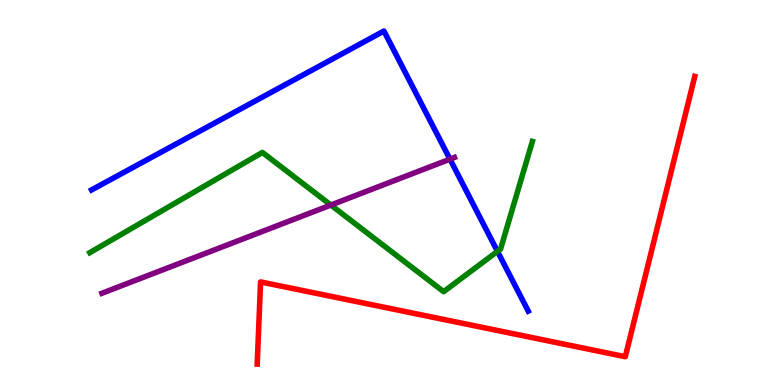[{'lines': ['blue', 'red'], 'intersections': []}, {'lines': ['green', 'red'], 'intersections': []}, {'lines': ['purple', 'red'], 'intersections': []}, {'lines': ['blue', 'green'], 'intersections': [{'x': 6.42, 'y': 3.47}]}, {'lines': ['blue', 'purple'], 'intersections': [{'x': 5.81, 'y': 5.87}]}, {'lines': ['green', 'purple'], 'intersections': [{'x': 4.27, 'y': 4.67}]}]